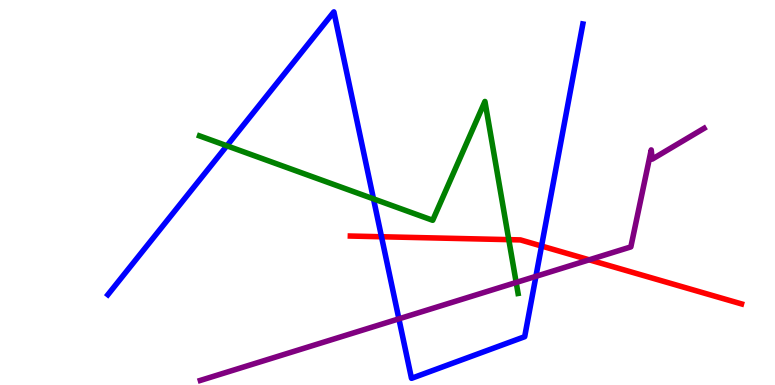[{'lines': ['blue', 'red'], 'intersections': [{'x': 4.92, 'y': 3.85}, {'x': 6.99, 'y': 3.61}]}, {'lines': ['green', 'red'], 'intersections': [{'x': 6.57, 'y': 3.78}]}, {'lines': ['purple', 'red'], 'intersections': [{'x': 7.6, 'y': 3.25}]}, {'lines': ['blue', 'green'], 'intersections': [{'x': 2.93, 'y': 6.21}, {'x': 4.82, 'y': 4.83}]}, {'lines': ['blue', 'purple'], 'intersections': [{'x': 5.15, 'y': 1.72}, {'x': 6.92, 'y': 2.82}]}, {'lines': ['green', 'purple'], 'intersections': [{'x': 6.66, 'y': 2.66}]}]